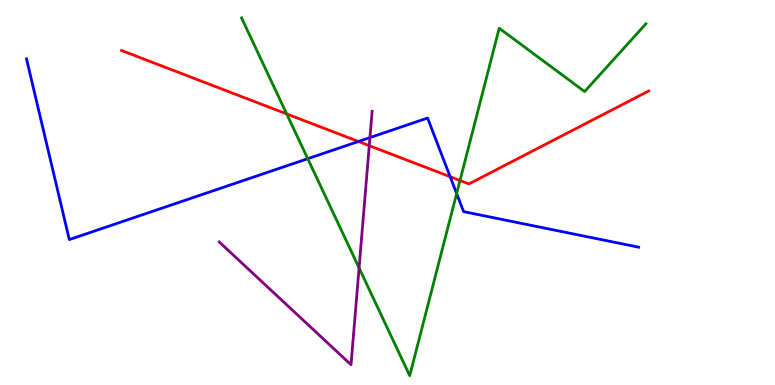[{'lines': ['blue', 'red'], 'intersections': [{'x': 4.63, 'y': 6.32}, {'x': 5.81, 'y': 5.41}]}, {'lines': ['green', 'red'], 'intersections': [{'x': 3.7, 'y': 7.04}, {'x': 5.94, 'y': 5.31}]}, {'lines': ['purple', 'red'], 'intersections': [{'x': 4.76, 'y': 6.22}]}, {'lines': ['blue', 'green'], 'intersections': [{'x': 3.97, 'y': 5.88}, {'x': 5.89, 'y': 4.97}]}, {'lines': ['blue', 'purple'], 'intersections': [{'x': 4.77, 'y': 6.43}]}, {'lines': ['green', 'purple'], 'intersections': [{'x': 4.63, 'y': 3.04}]}]